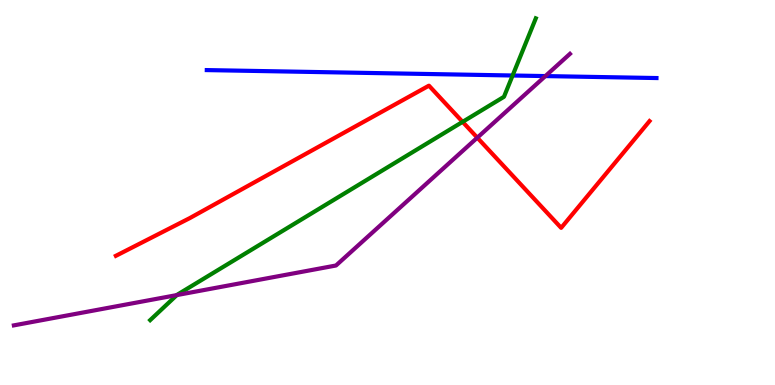[{'lines': ['blue', 'red'], 'intersections': []}, {'lines': ['green', 'red'], 'intersections': [{'x': 5.97, 'y': 6.83}]}, {'lines': ['purple', 'red'], 'intersections': [{'x': 6.16, 'y': 6.42}]}, {'lines': ['blue', 'green'], 'intersections': [{'x': 6.61, 'y': 8.04}]}, {'lines': ['blue', 'purple'], 'intersections': [{'x': 7.04, 'y': 8.02}]}, {'lines': ['green', 'purple'], 'intersections': [{'x': 2.28, 'y': 2.34}]}]